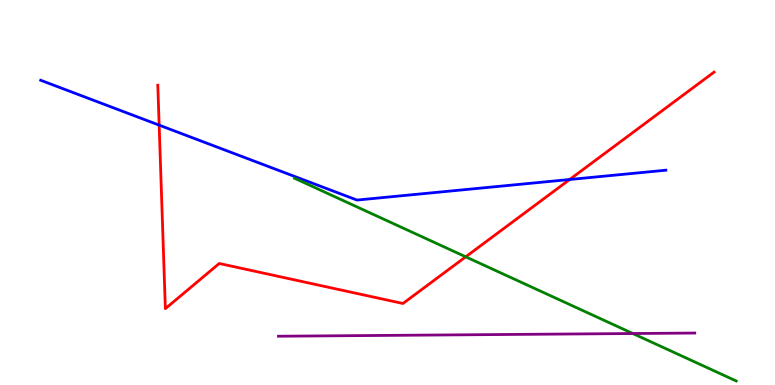[{'lines': ['blue', 'red'], 'intersections': [{'x': 2.05, 'y': 6.75}, {'x': 7.35, 'y': 5.34}]}, {'lines': ['green', 'red'], 'intersections': [{'x': 6.01, 'y': 3.33}]}, {'lines': ['purple', 'red'], 'intersections': []}, {'lines': ['blue', 'green'], 'intersections': []}, {'lines': ['blue', 'purple'], 'intersections': []}, {'lines': ['green', 'purple'], 'intersections': [{'x': 8.17, 'y': 1.34}]}]